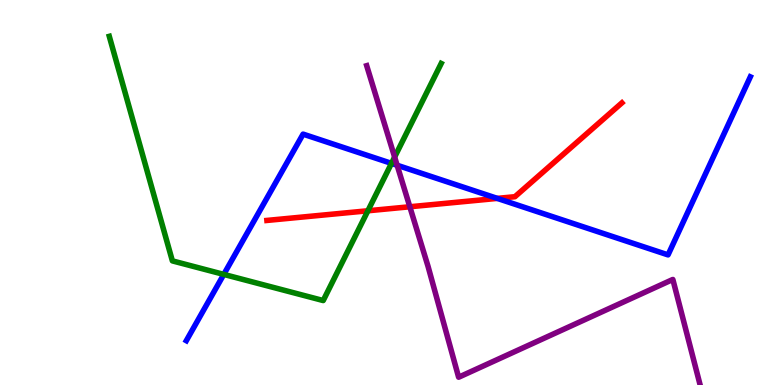[{'lines': ['blue', 'red'], 'intersections': [{'x': 6.42, 'y': 4.85}]}, {'lines': ['green', 'red'], 'intersections': [{'x': 4.75, 'y': 4.53}]}, {'lines': ['purple', 'red'], 'intersections': [{'x': 5.29, 'y': 4.63}]}, {'lines': ['blue', 'green'], 'intersections': [{'x': 2.89, 'y': 2.87}, {'x': 5.05, 'y': 5.76}]}, {'lines': ['blue', 'purple'], 'intersections': [{'x': 5.12, 'y': 5.71}]}, {'lines': ['green', 'purple'], 'intersections': [{'x': 5.09, 'y': 5.92}]}]